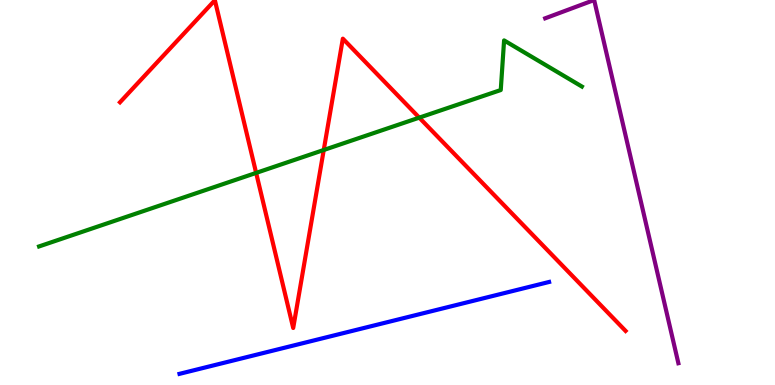[{'lines': ['blue', 'red'], 'intersections': []}, {'lines': ['green', 'red'], 'intersections': [{'x': 3.31, 'y': 5.51}, {'x': 4.18, 'y': 6.1}, {'x': 5.41, 'y': 6.94}]}, {'lines': ['purple', 'red'], 'intersections': []}, {'lines': ['blue', 'green'], 'intersections': []}, {'lines': ['blue', 'purple'], 'intersections': []}, {'lines': ['green', 'purple'], 'intersections': []}]